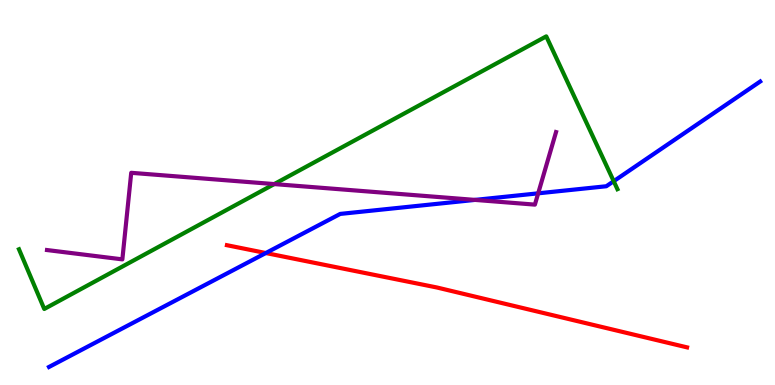[{'lines': ['blue', 'red'], 'intersections': [{'x': 3.43, 'y': 3.43}]}, {'lines': ['green', 'red'], 'intersections': []}, {'lines': ['purple', 'red'], 'intersections': []}, {'lines': ['blue', 'green'], 'intersections': [{'x': 7.92, 'y': 5.29}]}, {'lines': ['blue', 'purple'], 'intersections': [{'x': 6.13, 'y': 4.81}, {'x': 6.94, 'y': 4.98}]}, {'lines': ['green', 'purple'], 'intersections': [{'x': 3.54, 'y': 5.22}]}]